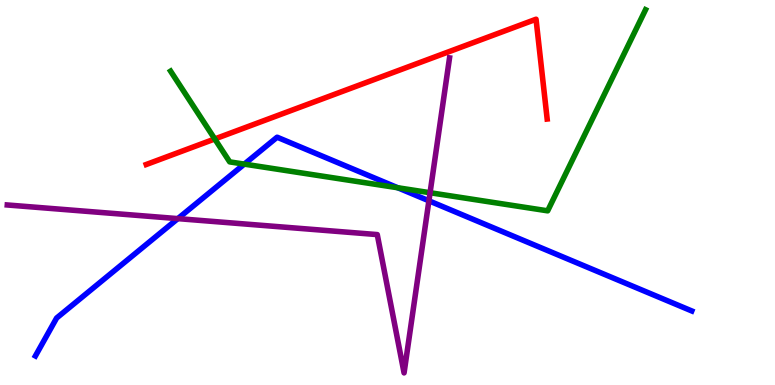[{'lines': ['blue', 'red'], 'intersections': []}, {'lines': ['green', 'red'], 'intersections': [{'x': 2.77, 'y': 6.39}]}, {'lines': ['purple', 'red'], 'intersections': []}, {'lines': ['blue', 'green'], 'intersections': [{'x': 3.15, 'y': 5.74}, {'x': 5.13, 'y': 5.12}]}, {'lines': ['blue', 'purple'], 'intersections': [{'x': 2.29, 'y': 4.32}, {'x': 5.53, 'y': 4.78}]}, {'lines': ['green', 'purple'], 'intersections': [{'x': 5.55, 'y': 4.99}]}]